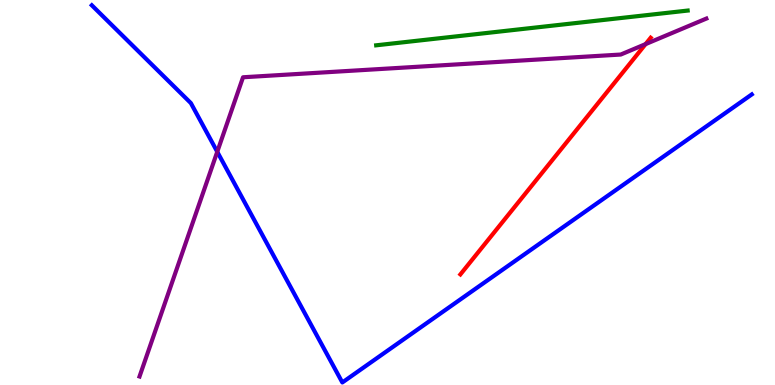[{'lines': ['blue', 'red'], 'intersections': []}, {'lines': ['green', 'red'], 'intersections': []}, {'lines': ['purple', 'red'], 'intersections': [{'x': 8.33, 'y': 8.85}]}, {'lines': ['blue', 'green'], 'intersections': []}, {'lines': ['blue', 'purple'], 'intersections': [{'x': 2.8, 'y': 6.06}]}, {'lines': ['green', 'purple'], 'intersections': []}]